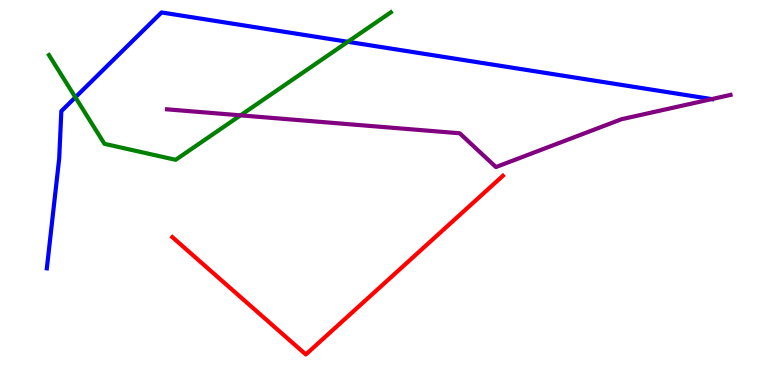[{'lines': ['blue', 'red'], 'intersections': []}, {'lines': ['green', 'red'], 'intersections': []}, {'lines': ['purple', 'red'], 'intersections': []}, {'lines': ['blue', 'green'], 'intersections': [{'x': 0.973, 'y': 7.47}, {'x': 4.49, 'y': 8.91}]}, {'lines': ['blue', 'purple'], 'intersections': [{'x': 9.18, 'y': 7.43}]}, {'lines': ['green', 'purple'], 'intersections': [{'x': 3.1, 'y': 7.0}]}]